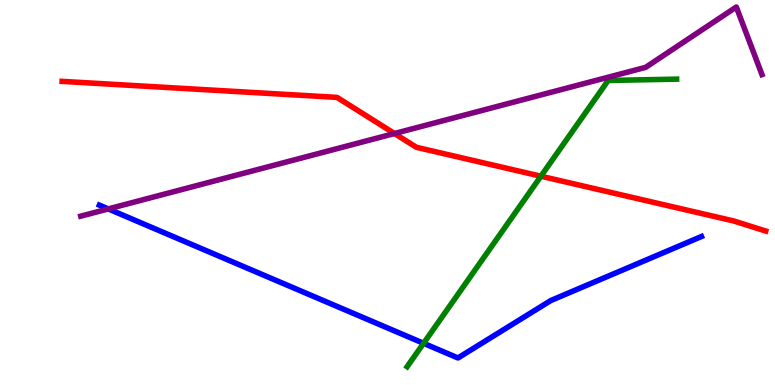[{'lines': ['blue', 'red'], 'intersections': []}, {'lines': ['green', 'red'], 'intersections': [{'x': 6.98, 'y': 5.42}]}, {'lines': ['purple', 'red'], 'intersections': [{'x': 5.09, 'y': 6.53}]}, {'lines': ['blue', 'green'], 'intersections': [{'x': 5.47, 'y': 1.08}]}, {'lines': ['blue', 'purple'], 'intersections': [{'x': 1.4, 'y': 4.57}]}, {'lines': ['green', 'purple'], 'intersections': []}]